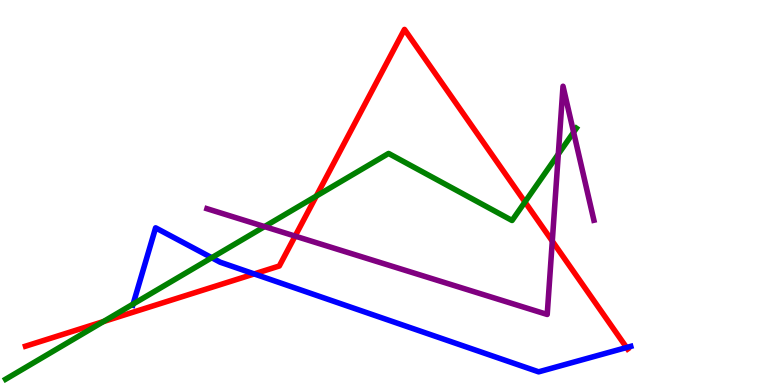[{'lines': ['blue', 'red'], 'intersections': [{'x': 3.28, 'y': 2.89}, {'x': 8.08, 'y': 0.973}]}, {'lines': ['green', 'red'], 'intersections': [{'x': 1.33, 'y': 1.65}, {'x': 4.08, 'y': 4.91}, {'x': 6.77, 'y': 4.75}]}, {'lines': ['purple', 'red'], 'intersections': [{'x': 3.81, 'y': 3.87}, {'x': 7.13, 'y': 3.74}]}, {'lines': ['blue', 'green'], 'intersections': [{'x': 1.72, 'y': 2.1}, {'x': 2.73, 'y': 3.31}]}, {'lines': ['blue', 'purple'], 'intersections': []}, {'lines': ['green', 'purple'], 'intersections': [{'x': 3.41, 'y': 4.11}, {'x': 7.2, 'y': 6.0}, {'x': 7.4, 'y': 6.57}]}]